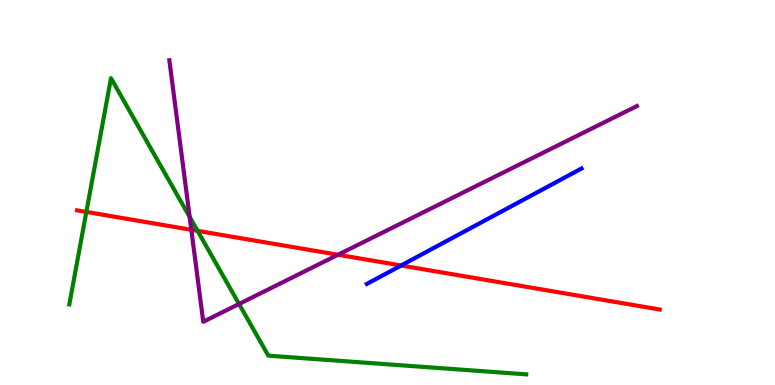[{'lines': ['blue', 'red'], 'intersections': [{'x': 5.18, 'y': 3.1}]}, {'lines': ['green', 'red'], 'intersections': [{'x': 1.11, 'y': 4.5}, {'x': 2.55, 'y': 4.0}]}, {'lines': ['purple', 'red'], 'intersections': [{'x': 2.47, 'y': 4.03}, {'x': 4.36, 'y': 3.38}]}, {'lines': ['blue', 'green'], 'intersections': []}, {'lines': ['blue', 'purple'], 'intersections': []}, {'lines': ['green', 'purple'], 'intersections': [{'x': 2.45, 'y': 4.37}, {'x': 3.08, 'y': 2.1}]}]